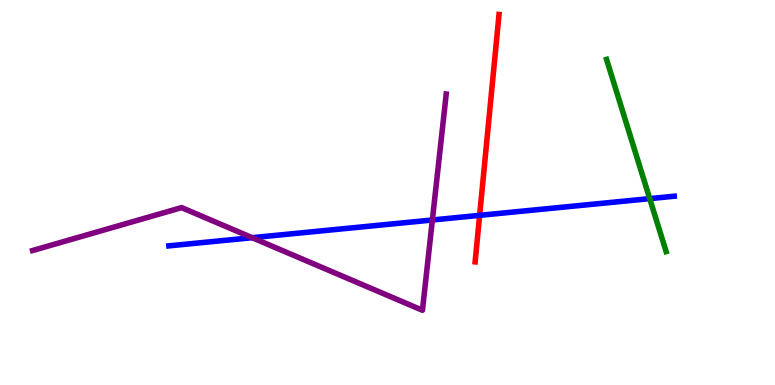[{'lines': ['blue', 'red'], 'intersections': [{'x': 6.19, 'y': 4.41}]}, {'lines': ['green', 'red'], 'intersections': []}, {'lines': ['purple', 'red'], 'intersections': []}, {'lines': ['blue', 'green'], 'intersections': [{'x': 8.38, 'y': 4.84}]}, {'lines': ['blue', 'purple'], 'intersections': [{'x': 3.25, 'y': 3.83}, {'x': 5.58, 'y': 4.29}]}, {'lines': ['green', 'purple'], 'intersections': []}]